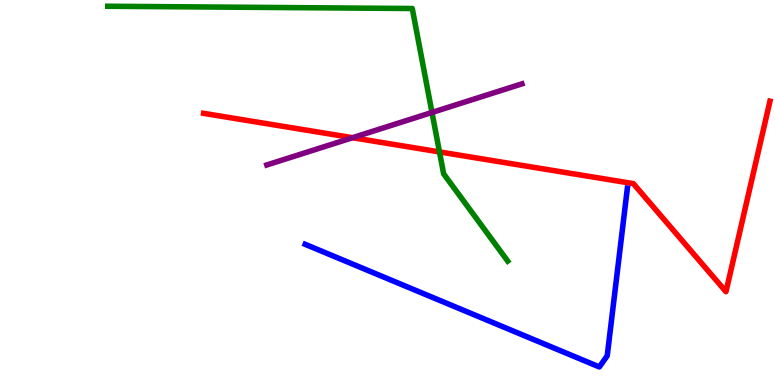[{'lines': ['blue', 'red'], 'intersections': []}, {'lines': ['green', 'red'], 'intersections': [{'x': 5.67, 'y': 6.05}]}, {'lines': ['purple', 'red'], 'intersections': [{'x': 4.55, 'y': 6.42}]}, {'lines': ['blue', 'green'], 'intersections': []}, {'lines': ['blue', 'purple'], 'intersections': []}, {'lines': ['green', 'purple'], 'intersections': [{'x': 5.57, 'y': 7.08}]}]